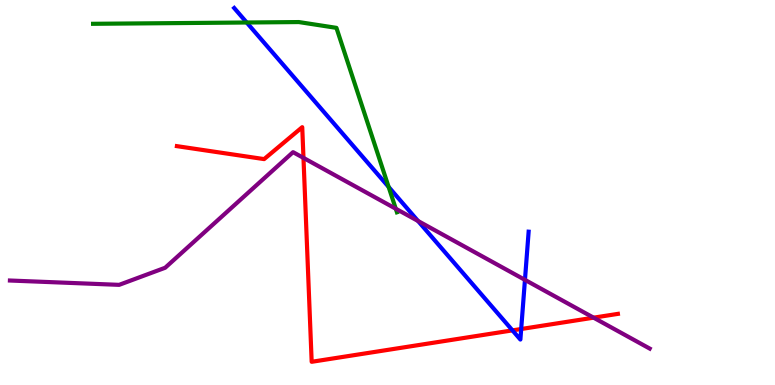[{'lines': ['blue', 'red'], 'intersections': [{'x': 6.61, 'y': 1.42}, {'x': 6.73, 'y': 1.45}]}, {'lines': ['green', 'red'], 'intersections': []}, {'lines': ['purple', 'red'], 'intersections': [{'x': 3.92, 'y': 5.9}, {'x': 7.66, 'y': 1.75}]}, {'lines': ['blue', 'green'], 'intersections': [{'x': 3.18, 'y': 9.42}, {'x': 5.01, 'y': 5.15}]}, {'lines': ['blue', 'purple'], 'intersections': [{'x': 5.39, 'y': 4.26}, {'x': 6.77, 'y': 2.73}]}, {'lines': ['green', 'purple'], 'intersections': [{'x': 5.11, 'y': 4.58}]}]